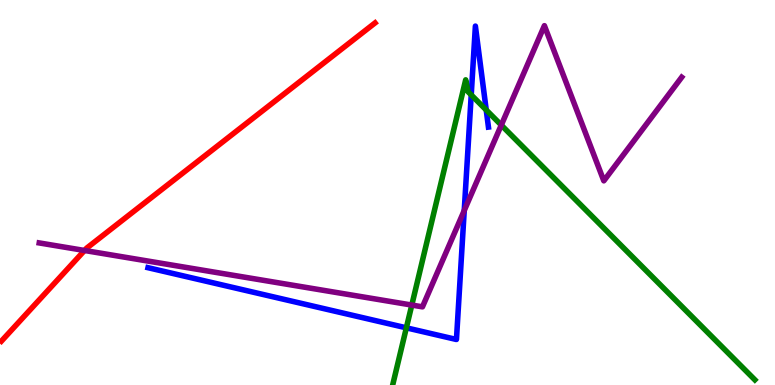[{'lines': ['blue', 'red'], 'intersections': []}, {'lines': ['green', 'red'], 'intersections': []}, {'lines': ['purple', 'red'], 'intersections': [{'x': 1.09, 'y': 3.49}]}, {'lines': ['blue', 'green'], 'intersections': [{'x': 5.24, 'y': 1.48}, {'x': 6.08, 'y': 7.53}, {'x': 6.27, 'y': 7.14}]}, {'lines': ['blue', 'purple'], 'intersections': [{'x': 5.99, 'y': 4.53}]}, {'lines': ['green', 'purple'], 'intersections': [{'x': 5.31, 'y': 2.08}, {'x': 6.47, 'y': 6.75}]}]